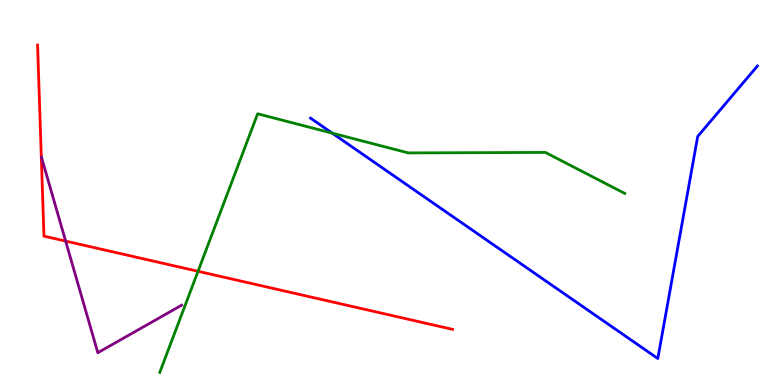[{'lines': ['blue', 'red'], 'intersections': []}, {'lines': ['green', 'red'], 'intersections': [{'x': 2.56, 'y': 2.95}]}, {'lines': ['purple', 'red'], 'intersections': [{'x': 0.847, 'y': 3.74}]}, {'lines': ['blue', 'green'], 'intersections': [{'x': 4.29, 'y': 6.54}]}, {'lines': ['blue', 'purple'], 'intersections': []}, {'lines': ['green', 'purple'], 'intersections': []}]